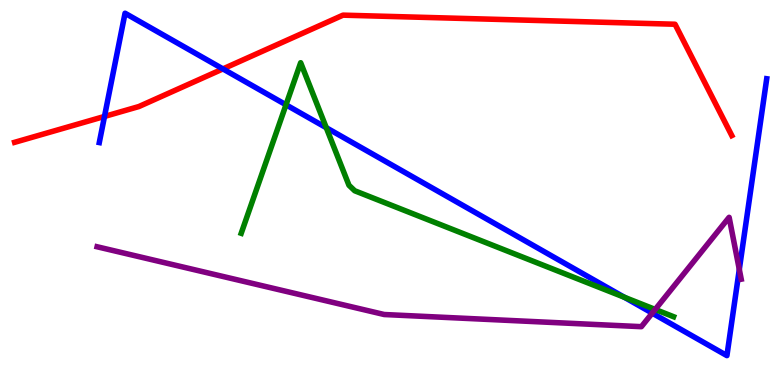[{'lines': ['blue', 'red'], 'intersections': [{'x': 1.35, 'y': 6.98}, {'x': 2.88, 'y': 8.21}]}, {'lines': ['green', 'red'], 'intersections': []}, {'lines': ['purple', 'red'], 'intersections': []}, {'lines': ['blue', 'green'], 'intersections': [{'x': 3.69, 'y': 7.28}, {'x': 4.21, 'y': 6.68}, {'x': 8.06, 'y': 2.28}]}, {'lines': ['blue', 'purple'], 'intersections': [{'x': 8.42, 'y': 1.87}, {'x': 9.54, 'y': 3.0}]}, {'lines': ['green', 'purple'], 'intersections': [{'x': 8.45, 'y': 1.96}]}]